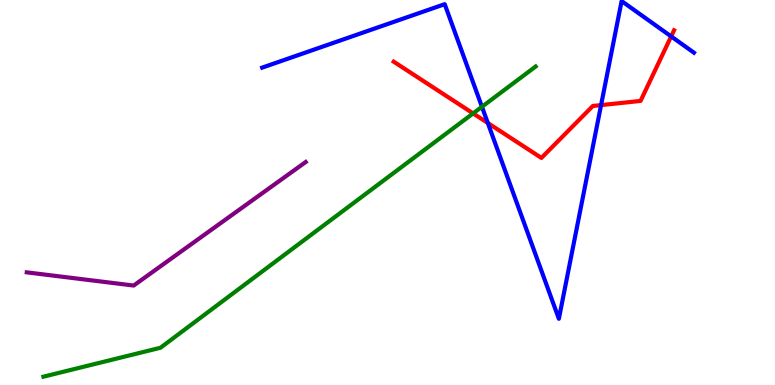[{'lines': ['blue', 'red'], 'intersections': [{'x': 6.29, 'y': 6.81}, {'x': 7.76, 'y': 7.27}, {'x': 8.66, 'y': 9.05}]}, {'lines': ['green', 'red'], 'intersections': [{'x': 6.1, 'y': 7.05}]}, {'lines': ['purple', 'red'], 'intersections': []}, {'lines': ['blue', 'green'], 'intersections': [{'x': 6.22, 'y': 7.23}]}, {'lines': ['blue', 'purple'], 'intersections': []}, {'lines': ['green', 'purple'], 'intersections': []}]